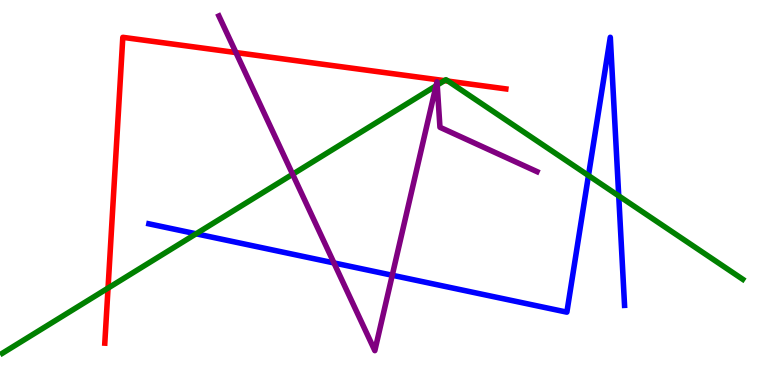[{'lines': ['blue', 'red'], 'intersections': []}, {'lines': ['green', 'red'], 'intersections': [{'x': 1.39, 'y': 2.52}, {'x': 5.73, 'y': 7.91}, {'x': 5.78, 'y': 7.89}]}, {'lines': ['purple', 'red'], 'intersections': [{'x': 3.04, 'y': 8.63}]}, {'lines': ['blue', 'green'], 'intersections': [{'x': 2.53, 'y': 3.93}, {'x': 7.59, 'y': 5.44}, {'x': 7.98, 'y': 4.91}]}, {'lines': ['blue', 'purple'], 'intersections': [{'x': 4.31, 'y': 3.17}, {'x': 5.06, 'y': 2.85}]}, {'lines': ['green', 'purple'], 'intersections': [{'x': 3.78, 'y': 5.47}, {'x': 5.63, 'y': 7.77}, {'x': 5.64, 'y': 7.79}]}]